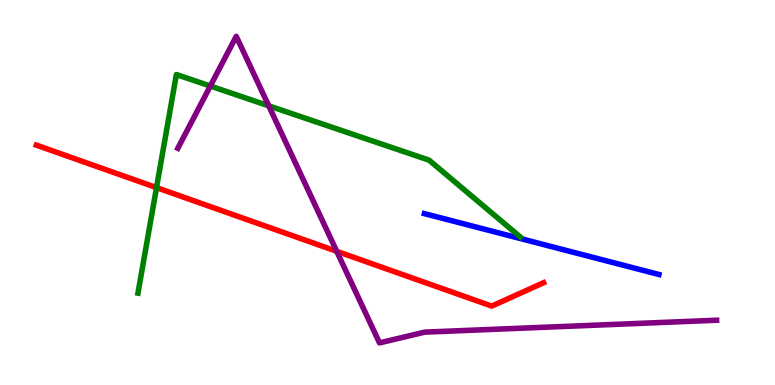[{'lines': ['blue', 'red'], 'intersections': []}, {'lines': ['green', 'red'], 'intersections': [{'x': 2.02, 'y': 5.13}]}, {'lines': ['purple', 'red'], 'intersections': [{'x': 4.34, 'y': 3.47}]}, {'lines': ['blue', 'green'], 'intersections': []}, {'lines': ['blue', 'purple'], 'intersections': []}, {'lines': ['green', 'purple'], 'intersections': [{'x': 2.71, 'y': 7.77}, {'x': 3.47, 'y': 7.25}]}]